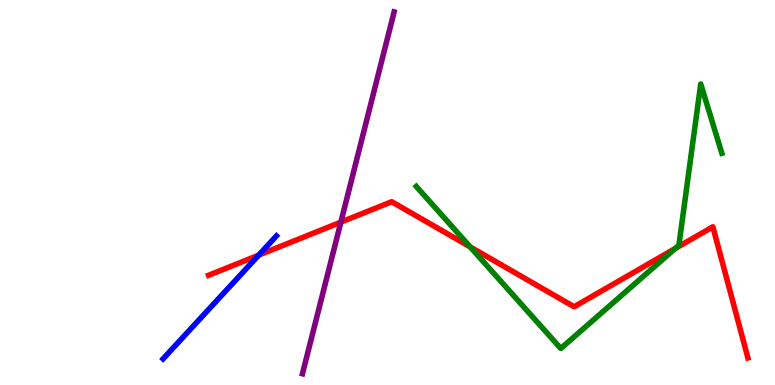[{'lines': ['blue', 'red'], 'intersections': [{'x': 3.34, 'y': 3.37}]}, {'lines': ['green', 'red'], 'intersections': [{'x': 6.07, 'y': 3.59}, {'x': 8.71, 'y': 3.55}]}, {'lines': ['purple', 'red'], 'intersections': [{'x': 4.4, 'y': 4.23}]}, {'lines': ['blue', 'green'], 'intersections': []}, {'lines': ['blue', 'purple'], 'intersections': []}, {'lines': ['green', 'purple'], 'intersections': []}]